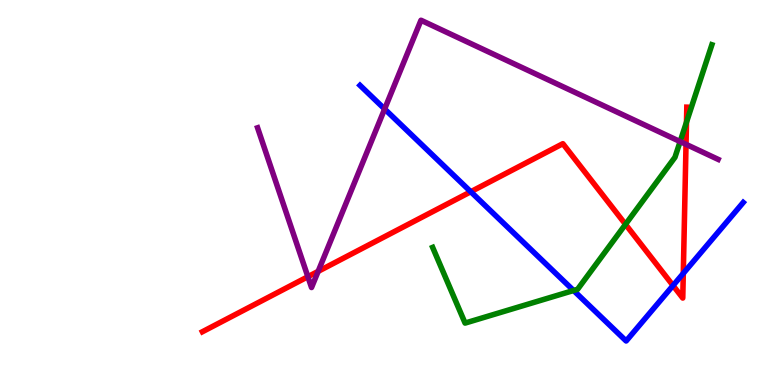[{'lines': ['blue', 'red'], 'intersections': [{'x': 6.07, 'y': 5.02}, {'x': 8.68, 'y': 2.58}, {'x': 8.82, 'y': 2.9}]}, {'lines': ['green', 'red'], 'intersections': [{'x': 8.07, 'y': 4.17}, {'x': 8.86, 'y': 6.83}]}, {'lines': ['purple', 'red'], 'intersections': [{'x': 3.97, 'y': 2.81}, {'x': 4.11, 'y': 2.95}, {'x': 8.85, 'y': 6.25}]}, {'lines': ['blue', 'green'], 'intersections': [{'x': 7.4, 'y': 2.45}]}, {'lines': ['blue', 'purple'], 'intersections': [{'x': 4.96, 'y': 7.17}]}, {'lines': ['green', 'purple'], 'intersections': [{'x': 8.78, 'y': 6.32}]}]